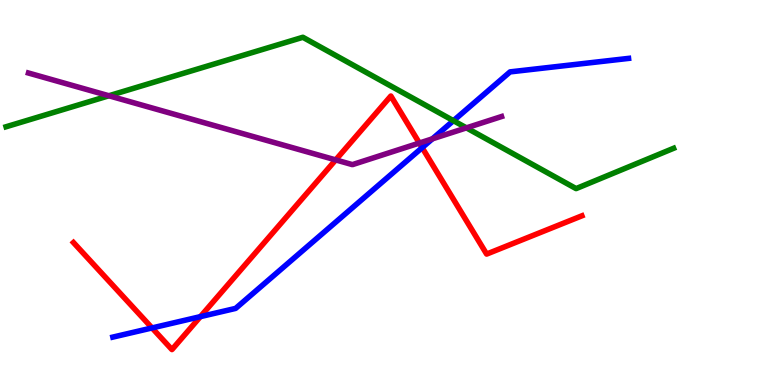[{'lines': ['blue', 'red'], 'intersections': [{'x': 1.96, 'y': 1.48}, {'x': 2.59, 'y': 1.78}, {'x': 5.45, 'y': 6.16}]}, {'lines': ['green', 'red'], 'intersections': []}, {'lines': ['purple', 'red'], 'intersections': [{'x': 4.33, 'y': 5.85}, {'x': 5.41, 'y': 6.28}]}, {'lines': ['blue', 'green'], 'intersections': [{'x': 5.85, 'y': 6.87}]}, {'lines': ['blue', 'purple'], 'intersections': [{'x': 5.58, 'y': 6.39}]}, {'lines': ['green', 'purple'], 'intersections': [{'x': 1.41, 'y': 7.51}, {'x': 6.02, 'y': 6.68}]}]